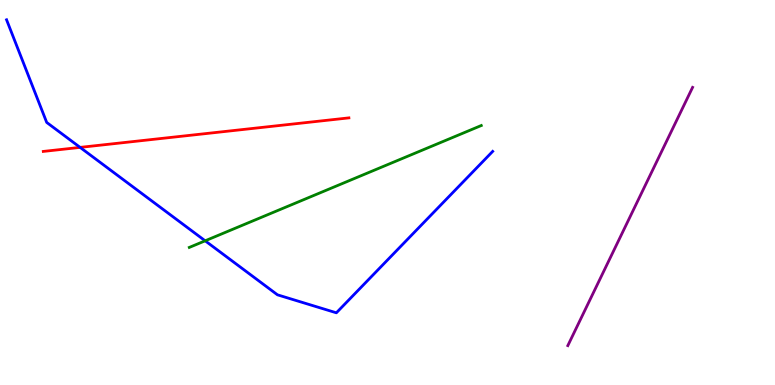[{'lines': ['blue', 'red'], 'intersections': [{'x': 1.03, 'y': 6.17}]}, {'lines': ['green', 'red'], 'intersections': []}, {'lines': ['purple', 'red'], 'intersections': []}, {'lines': ['blue', 'green'], 'intersections': [{'x': 2.65, 'y': 3.75}]}, {'lines': ['blue', 'purple'], 'intersections': []}, {'lines': ['green', 'purple'], 'intersections': []}]